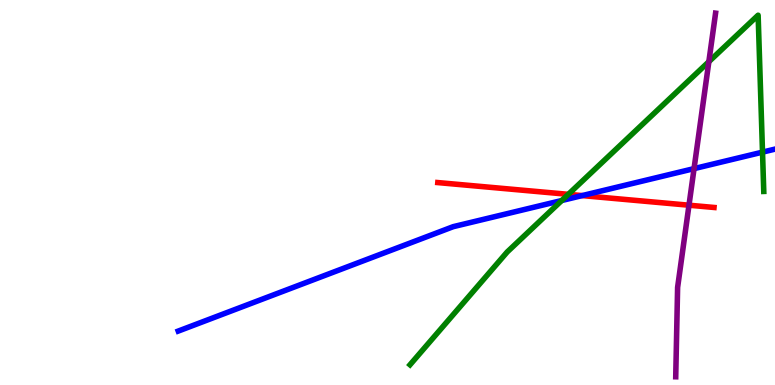[{'lines': ['blue', 'red'], 'intersections': [{'x': 7.51, 'y': 4.92}]}, {'lines': ['green', 'red'], 'intersections': [{'x': 7.33, 'y': 4.95}]}, {'lines': ['purple', 'red'], 'intersections': [{'x': 8.89, 'y': 4.67}]}, {'lines': ['blue', 'green'], 'intersections': [{'x': 7.25, 'y': 4.79}, {'x': 9.84, 'y': 6.05}]}, {'lines': ['blue', 'purple'], 'intersections': [{'x': 8.96, 'y': 5.62}]}, {'lines': ['green', 'purple'], 'intersections': [{'x': 9.15, 'y': 8.4}]}]